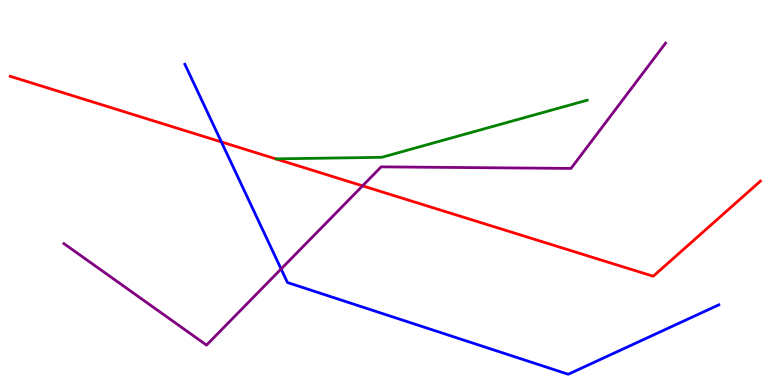[{'lines': ['blue', 'red'], 'intersections': [{'x': 2.86, 'y': 6.31}]}, {'lines': ['green', 'red'], 'intersections': []}, {'lines': ['purple', 'red'], 'intersections': [{'x': 4.68, 'y': 5.17}]}, {'lines': ['blue', 'green'], 'intersections': []}, {'lines': ['blue', 'purple'], 'intersections': [{'x': 3.63, 'y': 3.01}]}, {'lines': ['green', 'purple'], 'intersections': []}]